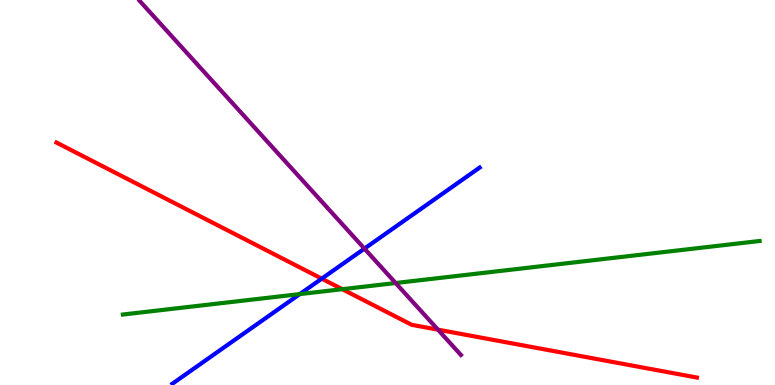[{'lines': ['blue', 'red'], 'intersections': [{'x': 4.15, 'y': 2.76}]}, {'lines': ['green', 'red'], 'intersections': [{'x': 4.42, 'y': 2.49}]}, {'lines': ['purple', 'red'], 'intersections': [{'x': 5.65, 'y': 1.44}]}, {'lines': ['blue', 'green'], 'intersections': [{'x': 3.87, 'y': 2.36}]}, {'lines': ['blue', 'purple'], 'intersections': [{'x': 4.7, 'y': 3.54}]}, {'lines': ['green', 'purple'], 'intersections': [{'x': 5.11, 'y': 2.65}]}]